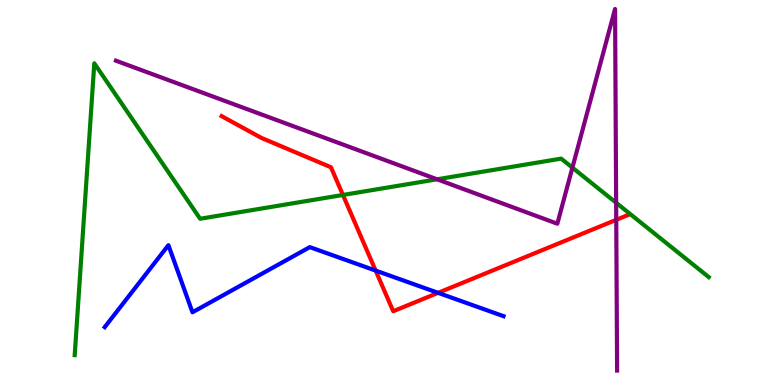[{'lines': ['blue', 'red'], 'intersections': [{'x': 4.85, 'y': 2.97}, {'x': 5.65, 'y': 2.39}]}, {'lines': ['green', 'red'], 'intersections': [{'x': 4.42, 'y': 4.94}]}, {'lines': ['purple', 'red'], 'intersections': [{'x': 7.95, 'y': 4.29}]}, {'lines': ['blue', 'green'], 'intersections': []}, {'lines': ['blue', 'purple'], 'intersections': []}, {'lines': ['green', 'purple'], 'intersections': [{'x': 5.64, 'y': 5.34}, {'x': 7.39, 'y': 5.65}, {'x': 7.95, 'y': 4.73}]}]